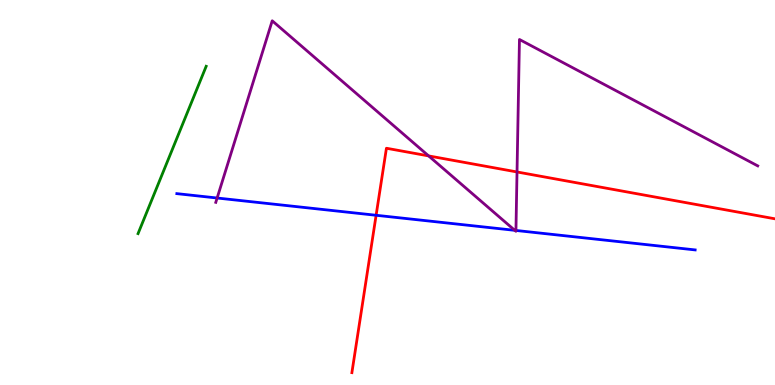[{'lines': ['blue', 'red'], 'intersections': [{'x': 4.85, 'y': 4.41}]}, {'lines': ['green', 'red'], 'intersections': []}, {'lines': ['purple', 'red'], 'intersections': [{'x': 5.53, 'y': 5.95}, {'x': 6.67, 'y': 5.53}]}, {'lines': ['blue', 'green'], 'intersections': []}, {'lines': ['blue', 'purple'], 'intersections': [{'x': 2.8, 'y': 4.86}, {'x': 6.64, 'y': 4.02}, {'x': 6.66, 'y': 4.01}]}, {'lines': ['green', 'purple'], 'intersections': []}]